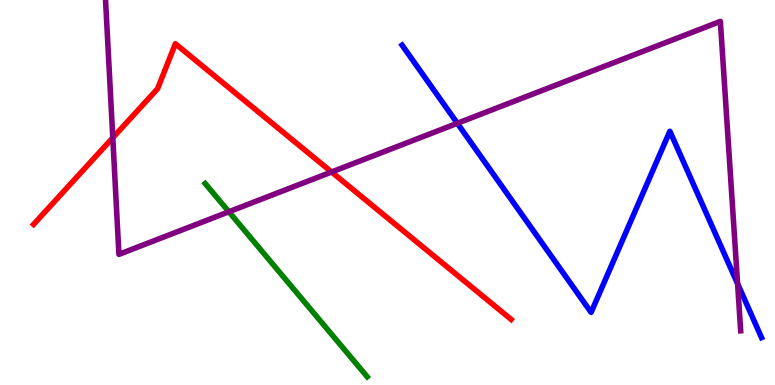[{'lines': ['blue', 'red'], 'intersections': []}, {'lines': ['green', 'red'], 'intersections': []}, {'lines': ['purple', 'red'], 'intersections': [{'x': 1.46, 'y': 6.42}, {'x': 4.28, 'y': 5.53}]}, {'lines': ['blue', 'green'], 'intersections': []}, {'lines': ['blue', 'purple'], 'intersections': [{'x': 5.9, 'y': 6.8}, {'x': 9.52, 'y': 2.63}]}, {'lines': ['green', 'purple'], 'intersections': [{'x': 2.95, 'y': 4.5}]}]